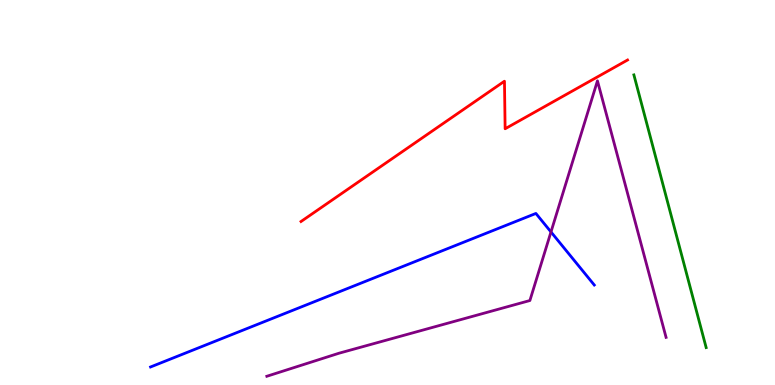[{'lines': ['blue', 'red'], 'intersections': []}, {'lines': ['green', 'red'], 'intersections': []}, {'lines': ['purple', 'red'], 'intersections': []}, {'lines': ['blue', 'green'], 'intersections': []}, {'lines': ['blue', 'purple'], 'intersections': [{'x': 7.11, 'y': 3.98}]}, {'lines': ['green', 'purple'], 'intersections': []}]